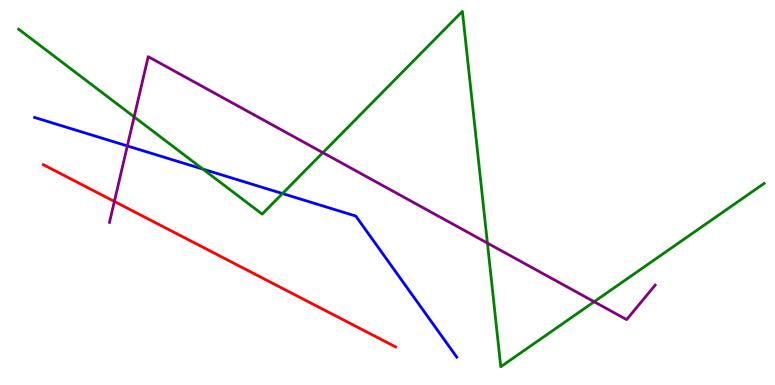[{'lines': ['blue', 'red'], 'intersections': []}, {'lines': ['green', 'red'], 'intersections': []}, {'lines': ['purple', 'red'], 'intersections': [{'x': 1.48, 'y': 4.77}]}, {'lines': ['blue', 'green'], 'intersections': [{'x': 2.62, 'y': 5.61}, {'x': 3.64, 'y': 4.97}]}, {'lines': ['blue', 'purple'], 'intersections': [{'x': 1.64, 'y': 6.21}]}, {'lines': ['green', 'purple'], 'intersections': [{'x': 1.73, 'y': 6.96}, {'x': 4.17, 'y': 6.03}, {'x': 6.29, 'y': 3.69}, {'x': 7.67, 'y': 2.16}]}]